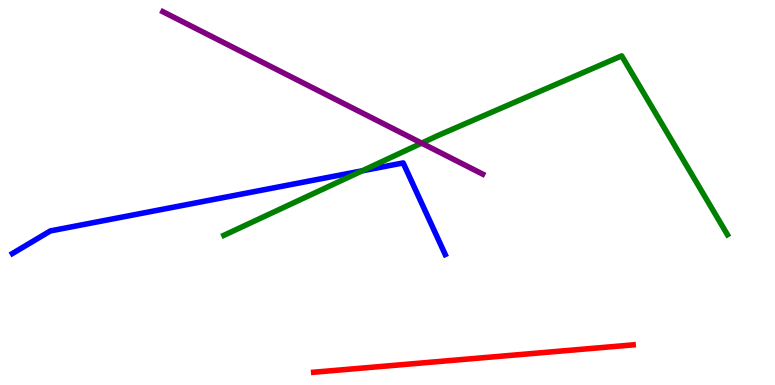[{'lines': ['blue', 'red'], 'intersections': []}, {'lines': ['green', 'red'], 'intersections': []}, {'lines': ['purple', 'red'], 'intersections': []}, {'lines': ['blue', 'green'], 'intersections': [{'x': 4.67, 'y': 5.56}]}, {'lines': ['blue', 'purple'], 'intersections': []}, {'lines': ['green', 'purple'], 'intersections': [{'x': 5.44, 'y': 6.28}]}]